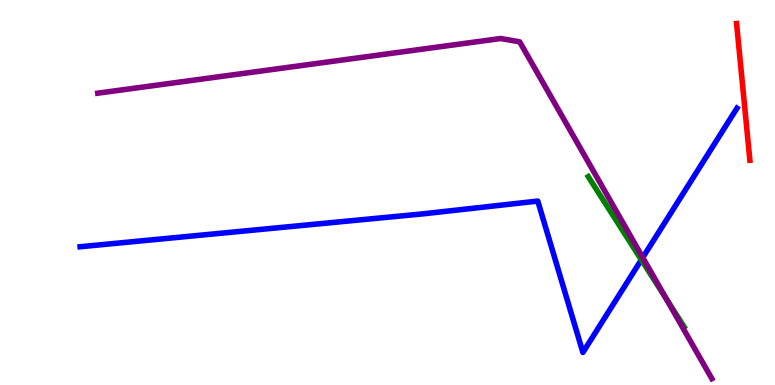[{'lines': ['blue', 'red'], 'intersections': []}, {'lines': ['green', 'red'], 'intersections': []}, {'lines': ['purple', 'red'], 'intersections': []}, {'lines': ['blue', 'green'], 'intersections': [{'x': 8.28, 'y': 3.25}]}, {'lines': ['blue', 'purple'], 'intersections': [{'x': 8.29, 'y': 3.31}]}, {'lines': ['green', 'purple'], 'intersections': [{'x': 8.6, 'y': 2.22}]}]